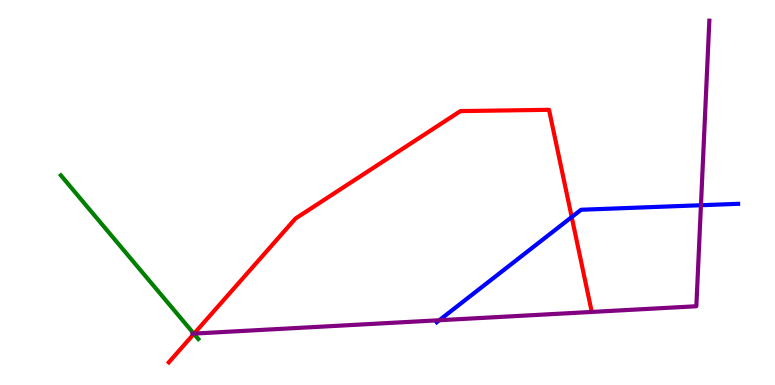[{'lines': ['blue', 'red'], 'intersections': [{'x': 7.38, 'y': 4.36}]}, {'lines': ['green', 'red'], 'intersections': [{'x': 2.5, 'y': 1.33}]}, {'lines': ['purple', 'red'], 'intersections': [{'x': 2.51, 'y': 1.34}]}, {'lines': ['blue', 'green'], 'intersections': []}, {'lines': ['blue', 'purple'], 'intersections': [{'x': 5.67, 'y': 1.68}, {'x': 9.04, 'y': 4.67}]}, {'lines': ['green', 'purple'], 'intersections': [{'x': 2.5, 'y': 1.33}]}]